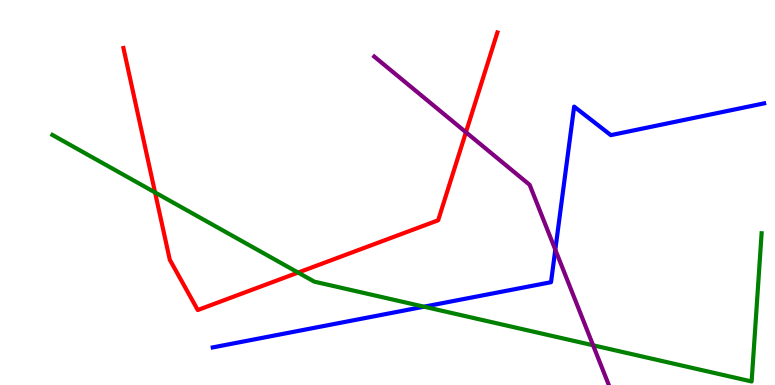[{'lines': ['blue', 'red'], 'intersections': []}, {'lines': ['green', 'red'], 'intersections': [{'x': 2.0, 'y': 5.0}, {'x': 3.85, 'y': 2.92}]}, {'lines': ['purple', 'red'], 'intersections': [{'x': 6.01, 'y': 6.57}]}, {'lines': ['blue', 'green'], 'intersections': [{'x': 5.47, 'y': 2.03}]}, {'lines': ['blue', 'purple'], 'intersections': [{'x': 7.17, 'y': 3.51}]}, {'lines': ['green', 'purple'], 'intersections': [{'x': 7.65, 'y': 1.03}]}]